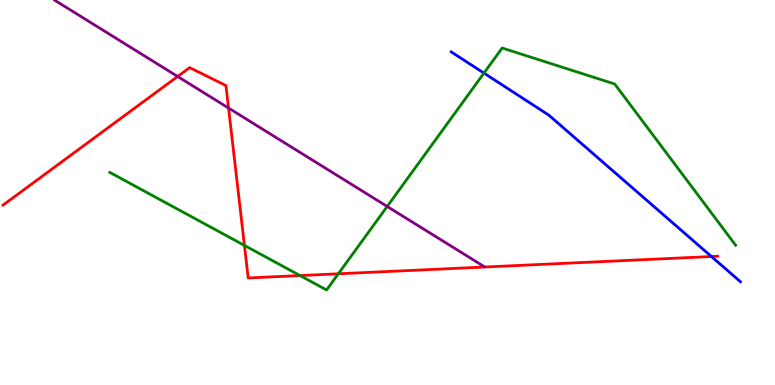[{'lines': ['blue', 'red'], 'intersections': [{'x': 9.18, 'y': 3.34}]}, {'lines': ['green', 'red'], 'intersections': [{'x': 3.15, 'y': 3.63}, {'x': 3.87, 'y': 2.84}, {'x': 4.37, 'y': 2.89}]}, {'lines': ['purple', 'red'], 'intersections': [{'x': 2.29, 'y': 8.01}, {'x': 2.95, 'y': 7.19}]}, {'lines': ['blue', 'green'], 'intersections': [{'x': 6.24, 'y': 8.1}]}, {'lines': ['blue', 'purple'], 'intersections': []}, {'lines': ['green', 'purple'], 'intersections': [{'x': 5.0, 'y': 4.64}]}]